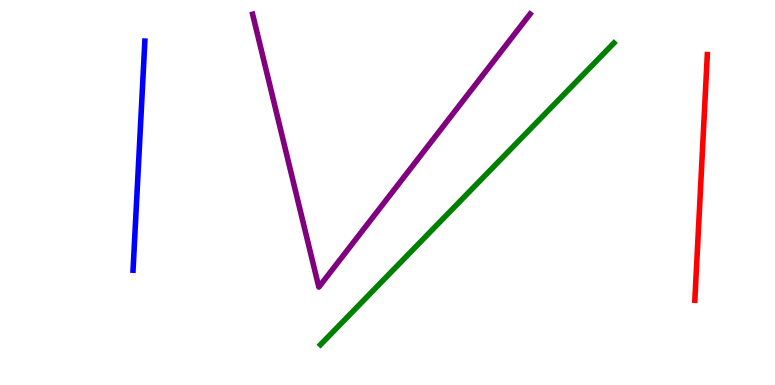[{'lines': ['blue', 'red'], 'intersections': []}, {'lines': ['green', 'red'], 'intersections': []}, {'lines': ['purple', 'red'], 'intersections': []}, {'lines': ['blue', 'green'], 'intersections': []}, {'lines': ['blue', 'purple'], 'intersections': []}, {'lines': ['green', 'purple'], 'intersections': []}]